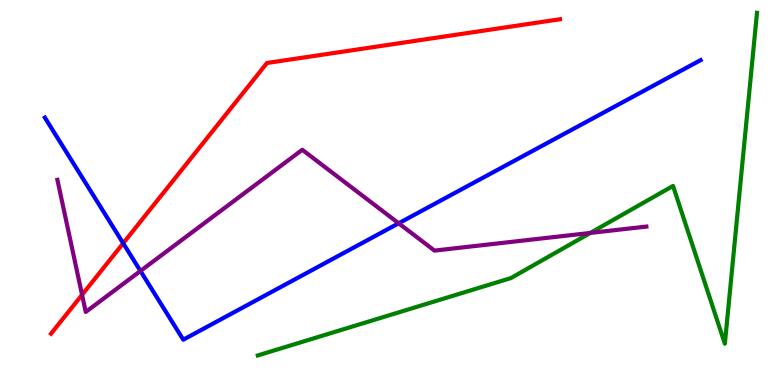[{'lines': ['blue', 'red'], 'intersections': [{'x': 1.59, 'y': 3.68}]}, {'lines': ['green', 'red'], 'intersections': []}, {'lines': ['purple', 'red'], 'intersections': [{'x': 1.06, 'y': 2.34}]}, {'lines': ['blue', 'green'], 'intersections': []}, {'lines': ['blue', 'purple'], 'intersections': [{'x': 1.81, 'y': 2.96}, {'x': 5.14, 'y': 4.2}]}, {'lines': ['green', 'purple'], 'intersections': [{'x': 7.62, 'y': 3.95}]}]